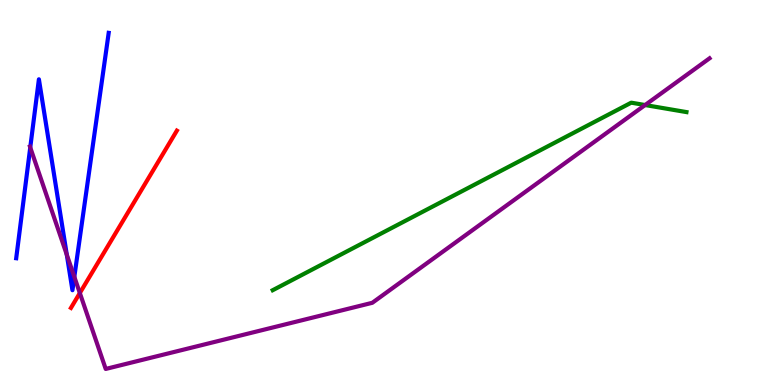[{'lines': ['blue', 'red'], 'intersections': []}, {'lines': ['green', 'red'], 'intersections': []}, {'lines': ['purple', 'red'], 'intersections': [{'x': 1.03, 'y': 2.39}]}, {'lines': ['blue', 'green'], 'intersections': []}, {'lines': ['blue', 'purple'], 'intersections': [{'x': 0.39, 'y': 6.17}, {'x': 0.862, 'y': 3.38}, {'x': 0.959, 'y': 2.81}]}, {'lines': ['green', 'purple'], 'intersections': [{'x': 8.32, 'y': 7.27}]}]